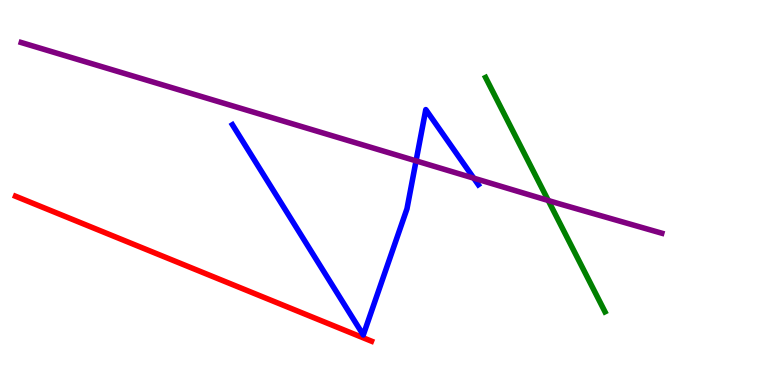[{'lines': ['blue', 'red'], 'intersections': []}, {'lines': ['green', 'red'], 'intersections': []}, {'lines': ['purple', 'red'], 'intersections': []}, {'lines': ['blue', 'green'], 'intersections': []}, {'lines': ['blue', 'purple'], 'intersections': [{'x': 5.37, 'y': 5.82}, {'x': 6.11, 'y': 5.37}]}, {'lines': ['green', 'purple'], 'intersections': [{'x': 7.07, 'y': 4.79}]}]